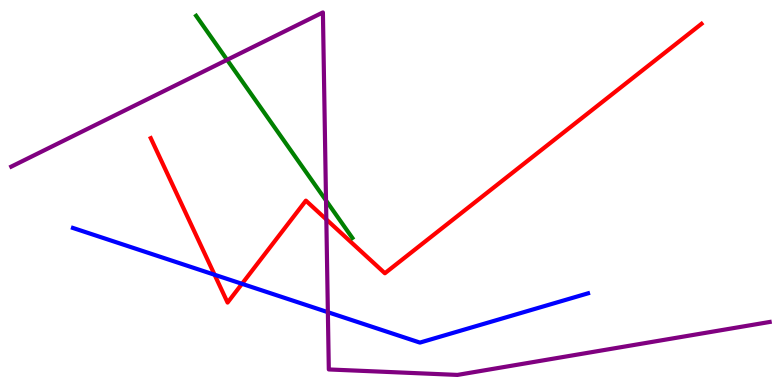[{'lines': ['blue', 'red'], 'intersections': [{'x': 2.77, 'y': 2.86}, {'x': 3.12, 'y': 2.63}]}, {'lines': ['green', 'red'], 'intersections': []}, {'lines': ['purple', 'red'], 'intersections': [{'x': 4.21, 'y': 4.3}]}, {'lines': ['blue', 'green'], 'intersections': []}, {'lines': ['blue', 'purple'], 'intersections': [{'x': 4.23, 'y': 1.89}]}, {'lines': ['green', 'purple'], 'intersections': [{'x': 2.93, 'y': 8.45}, {'x': 4.21, 'y': 4.79}]}]